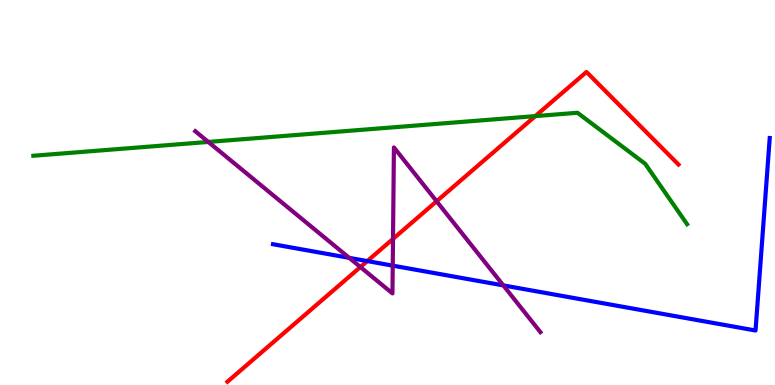[{'lines': ['blue', 'red'], 'intersections': [{'x': 4.74, 'y': 3.22}]}, {'lines': ['green', 'red'], 'intersections': [{'x': 6.91, 'y': 6.98}]}, {'lines': ['purple', 'red'], 'intersections': [{'x': 4.65, 'y': 3.06}, {'x': 5.07, 'y': 3.79}, {'x': 5.63, 'y': 4.77}]}, {'lines': ['blue', 'green'], 'intersections': []}, {'lines': ['blue', 'purple'], 'intersections': [{'x': 4.51, 'y': 3.3}, {'x': 5.07, 'y': 3.1}, {'x': 6.49, 'y': 2.59}]}, {'lines': ['green', 'purple'], 'intersections': [{'x': 2.69, 'y': 6.31}]}]